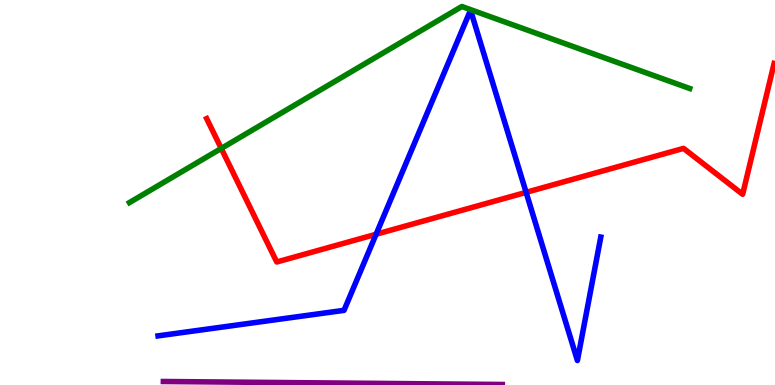[{'lines': ['blue', 'red'], 'intersections': [{'x': 4.85, 'y': 3.92}, {'x': 6.79, 'y': 5.0}]}, {'lines': ['green', 'red'], 'intersections': [{'x': 2.85, 'y': 6.14}]}, {'lines': ['purple', 'red'], 'intersections': []}, {'lines': ['blue', 'green'], 'intersections': []}, {'lines': ['blue', 'purple'], 'intersections': []}, {'lines': ['green', 'purple'], 'intersections': []}]